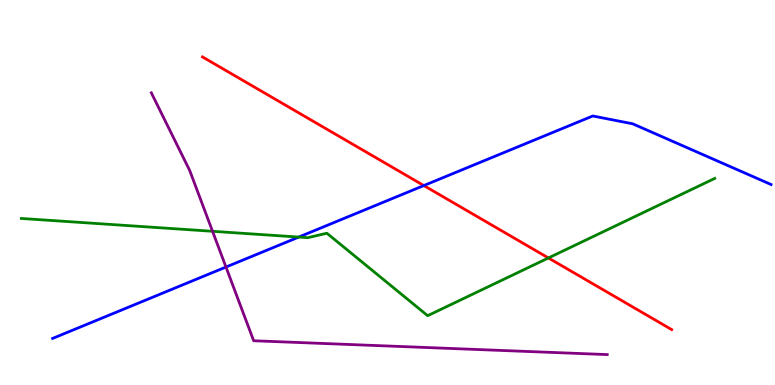[{'lines': ['blue', 'red'], 'intersections': [{'x': 5.47, 'y': 5.18}]}, {'lines': ['green', 'red'], 'intersections': [{'x': 7.08, 'y': 3.3}]}, {'lines': ['purple', 'red'], 'intersections': []}, {'lines': ['blue', 'green'], 'intersections': [{'x': 3.85, 'y': 3.84}]}, {'lines': ['blue', 'purple'], 'intersections': [{'x': 2.92, 'y': 3.06}]}, {'lines': ['green', 'purple'], 'intersections': [{'x': 2.74, 'y': 3.99}]}]